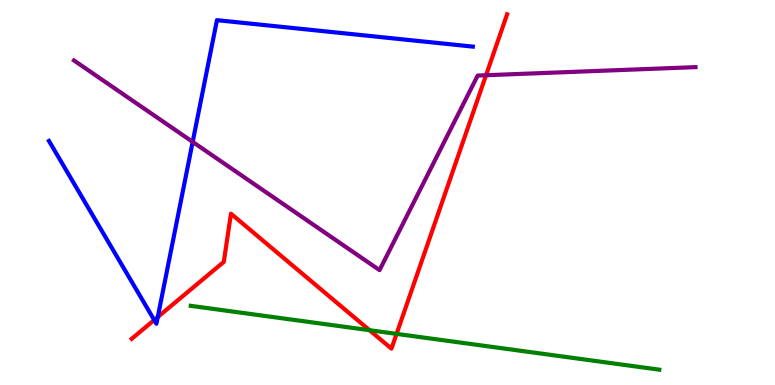[{'lines': ['blue', 'red'], 'intersections': [{'x': 1.99, 'y': 1.69}, {'x': 2.04, 'y': 1.77}]}, {'lines': ['green', 'red'], 'intersections': [{'x': 4.77, 'y': 1.42}, {'x': 5.12, 'y': 1.33}]}, {'lines': ['purple', 'red'], 'intersections': [{'x': 6.27, 'y': 8.05}]}, {'lines': ['blue', 'green'], 'intersections': []}, {'lines': ['blue', 'purple'], 'intersections': [{'x': 2.49, 'y': 6.31}]}, {'lines': ['green', 'purple'], 'intersections': []}]